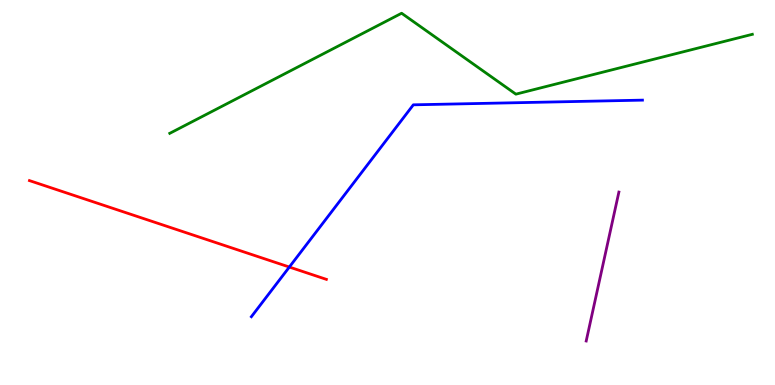[{'lines': ['blue', 'red'], 'intersections': [{'x': 3.73, 'y': 3.06}]}, {'lines': ['green', 'red'], 'intersections': []}, {'lines': ['purple', 'red'], 'intersections': []}, {'lines': ['blue', 'green'], 'intersections': []}, {'lines': ['blue', 'purple'], 'intersections': []}, {'lines': ['green', 'purple'], 'intersections': []}]